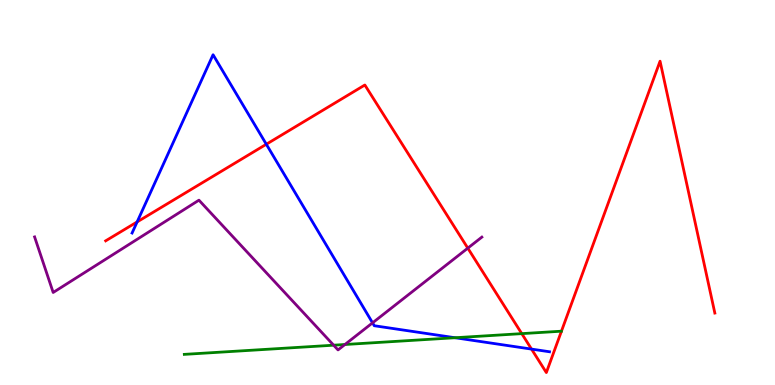[{'lines': ['blue', 'red'], 'intersections': [{'x': 1.77, 'y': 4.24}, {'x': 3.44, 'y': 6.25}, {'x': 6.86, 'y': 0.933}]}, {'lines': ['green', 'red'], 'intersections': [{'x': 6.73, 'y': 1.33}]}, {'lines': ['purple', 'red'], 'intersections': [{'x': 6.04, 'y': 3.55}]}, {'lines': ['blue', 'green'], 'intersections': [{'x': 5.87, 'y': 1.23}]}, {'lines': ['blue', 'purple'], 'intersections': [{'x': 4.81, 'y': 1.61}]}, {'lines': ['green', 'purple'], 'intersections': [{'x': 4.3, 'y': 1.03}, {'x': 4.45, 'y': 1.05}]}]